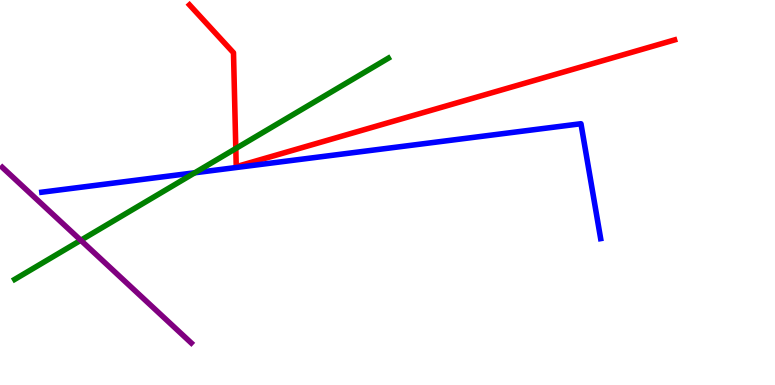[{'lines': ['blue', 'red'], 'intersections': []}, {'lines': ['green', 'red'], 'intersections': [{'x': 3.04, 'y': 6.14}]}, {'lines': ['purple', 'red'], 'intersections': []}, {'lines': ['blue', 'green'], 'intersections': [{'x': 2.51, 'y': 5.51}]}, {'lines': ['blue', 'purple'], 'intersections': []}, {'lines': ['green', 'purple'], 'intersections': [{'x': 1.04, 'y': 3.76}]}]